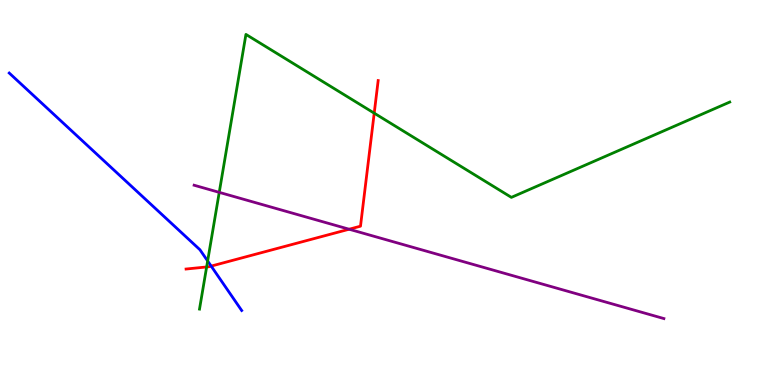[{'lines': ['blue', 'red'], 'intersections': [{'x': 2.72, 'y': 3.09}]}, {'lines': ['green', 'red'], 'intersections': [{'x': 2.67, 'y': 3.07}, {'x': 4.83, 'y': 7.06}]}, {'lines': ['purple', 'red'], 'intersections': [{'x': 4.5, 'y': 4.05}]}, {'lines': ['blue', 'green'], 'intersections': [{'x': 2.68, 'y': 3.22}]}, {'lines': ['blue', 'purple'], 'intersections': []}, {'lines': ['green', 'purple'], 'intersections': [{'x': 2.83, 'y': 5.0}]}]